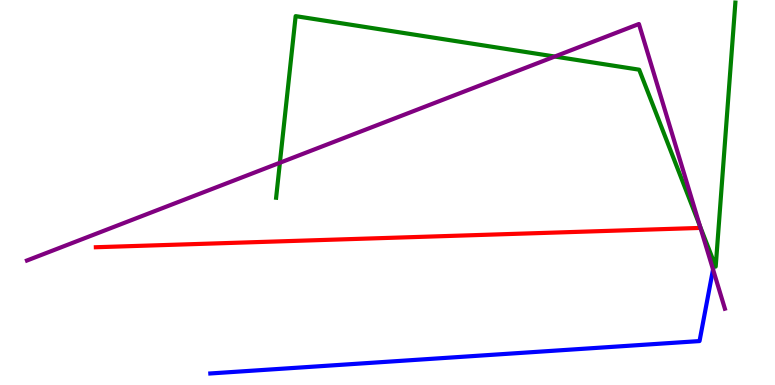[{'lines': ['blue', 'red'], 'intersections': []}, {'lines': ['green', 'red'], 'intersections': []}, {'lines': ['purple', 'red'], 'intersections': []}, {'lines': ['blue', 'green'], 'intersections': []}, {'lines': ['blue', 'purple'], 'intersections': [{'x': 9.2, 'y': 3.0}]}, {'lines': ['green', 'purple'], 'intersections': [{'x': 3.61, 'y': 5.77}, {'x': 7.16, 'y': 8.53}, {'x': 9.03, 'y': 4.13}]}]